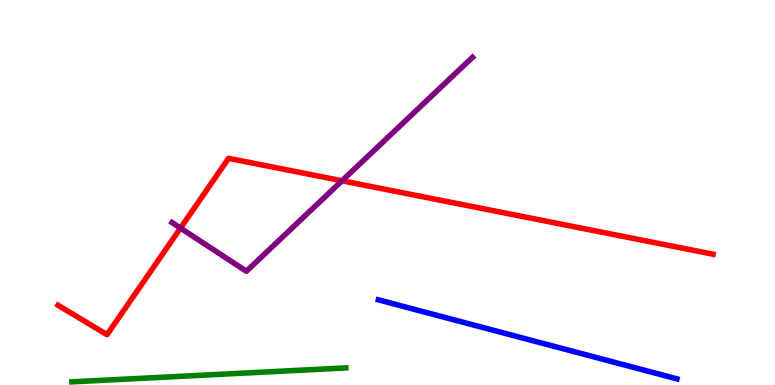[{'lines': ['blue', 'red'], 'intersections': []}, {'lines': ['green', 'red'], 'intersections': []}, {'lines': ['purple', 'red'], 'intersections': [{'x': 2.33, 'y': 4.08}, {'x': 4.41, 'y': 5.3}]}, {'lines': ['blue', 'green'], 'intersections': []}, {'lines': ['blue', 'purple'], 'intersections': []}, {'lines': ['green', 'purple'], 'intersections': []}]